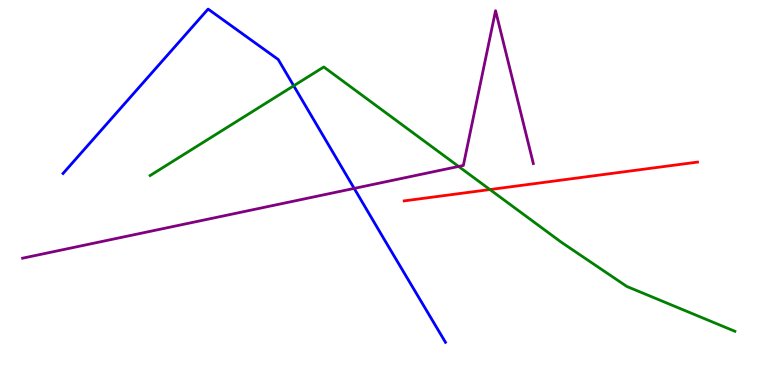[{'lines': ['blue', 'red'], 'intersections': []}, {'lines': ['green', 'red'], 'intersections': [{'x': 6.32, 'y': 5.08}]}, {'lines': ['purple', 'red'], 'intersections': []}, {'lines': ['blue', 'green'], 'intersections': [{'x': 3.79, 'y': 7.77}]}, {'lines': ['blue', 'purple'], 'intersections': [{'x': 4.57, 'y': 5.11}]}, {'lines': ['green', 'purple'], 'intersections': [{'x': 5.92, 'y': 5.68}]}]